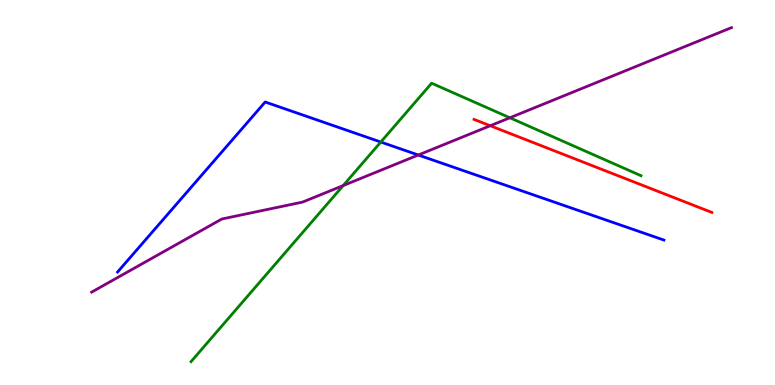[{'lines': ['blue', 'red'], 'intersections': []}, {'lines': ['green', 'red'], 'intersections': []}, {'lines': ['purple', 'red'], 'intersections': [{'x': 6.33, 'y': 6.73}]}, {'lines': ['blue', 'green'], 'intersections': [{'x': 4.91, 'y': 6.31}]}, {'lines': ['blue', 'purple'], 'intersections': [{'x': 5.4, 'y': 5.97}]}, {'lines': ['green', 'purple'], 'intersections': [{'x': 4.43, 'y': 5.18}, {'x': 6.58, 'y': 6.94}]}]